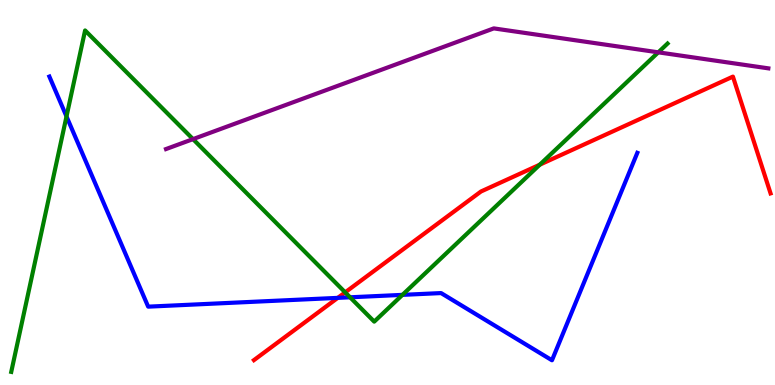[{'lines': ['blue', 'red'], 'intersections': [{'x': 4.36, 'y': 2.26}]}, {'lines': ['green', 'red'], 'intersections': [{'x': 4.45, 'y': 2.41}, {'x': 6.96, 'y': 5.72}]}, {'lines': ['purple', 'red'], 'intersections': []}, {'lines': ['blue', 'green'], 'intersections': [{'x': 0.858, 'y': 6.98}, {'x': 4.52, 'y': 2.28}, {'x': 5.19, 'y': 2.34}]}, {'lines': ['blue', 'purple'], 'intersections': []}, {'lines': ['green', 'purple'], 'intersections': [{'x': 2.49, 'y': 6.39}, {'x': 8.49, 'y': 8.64}]}]